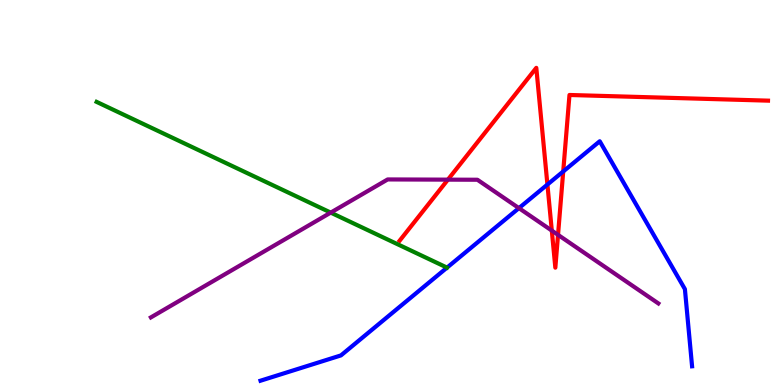[{'lines': ['blue', 'red'], 'intersections': [{'x': 7.06, 'y': 5.21}, {'x': 7.27, 'y': 5.55}]}, {'lines': ['green', 'red'], 'intersections': []}, {'lines': ['purple', 'red'], 'intersections': [{'x': 5.78, 'y': 5.33}, {'x': 7.12, 'y': 4.01}, {'x': 7.2, 'y': 3.9}]}, {'lines': ['blue', 'green'], 'intersections': []}, {'lines': ['blue', 'purple'], 'intersections': [{'x': 6.7, 'y': 4.59}]}, {'lines': ['green', 'purple'], 'intersections': [{'x': 4.27, 'y': 4.48}]}]